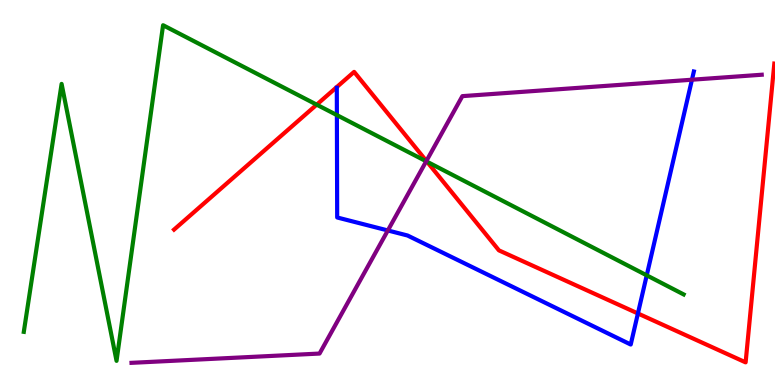[{'lines': ['blue', 'red'], 'intersections': [{'x': 8.23, 'y': 1.86}]}, {'lines': ['green', 'red'], 'intersections': [{'x': 4.09, 'y': 7.28}, {'x': 5.51, 'y': 5.8}]}, {'lines': ['purple', 'red'], 'intersections': [{'x': 5.5, 'y': 5.82}]}, {'lines': ['blue', 'green'], 'intersections': [{'x': 4.35, 'y': 7.01}, {'x': 8.34, 'y': 2.85}]}, {'lines': ['blue', 'purple'], 'intersections': [{'x': 5.0, 'y': 4.01}, {'x': 8.93, 'y': 7.93}]}, {'lines': ['green', 'purple'], 'intersections': [{'x': 5.5, 'y': 5.81}]}]